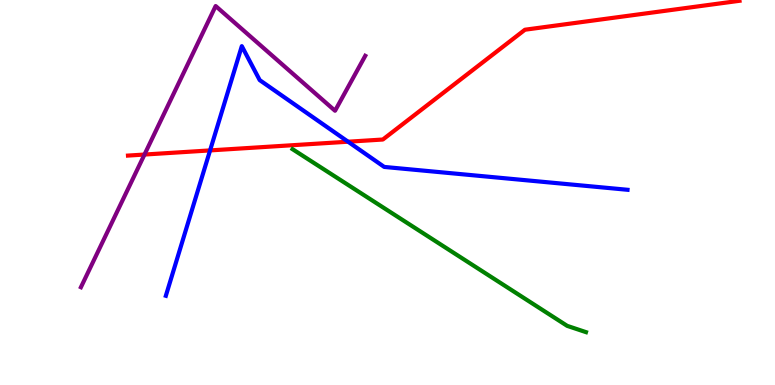[{'lines': ['blue', 'red'], 'intersections': [{'x': 2.71, 'y': 6.09}, {'x': 4.49, 'y': 6.32}]}, {'lines': ['green', 'red'], 'intersections': []}, {'lines': ['purple', 'red'], 'intersections': [{'x': 1.86, 'y': 5.99}]}, {'lines': ['blue', 'green'], 'intersections': []}, {'lines': ['blue', 'purple'], 'intersections': []}, {'lines': ['green', 'purple'], 'intersections': []}]